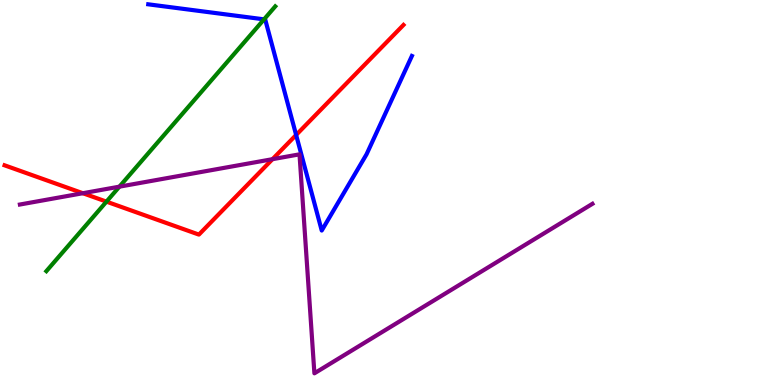[{'lines': ['blue', 'red'], 'intersections': [{'x': 3.82, 'y': 6.49}]}, {'lines': ['green', 'red'], 'intersections': [{'x': 1.37, 'y': 4.76}]}, {'lines': ['purple', 'red'], 'intersections': [{'x': 1.07, 'y': 4.98}, {'x': 3.52, 'y': 5.87}]}, {'lines': ['blue', 'green'], 'intersections': [{'x': 3.41, 'y': 9.5}]}, {'lines': ['blue', 'purple'], 'intersections': []}, {'lines': ['green', 'purple'], 'intersections': [{'x': 1.54, 'y': 5.15}]}]